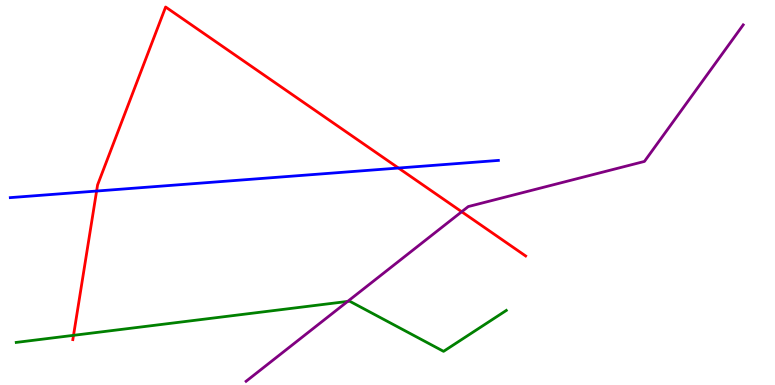[{'lines': ['blue', 'red'], 'intersections': [{'x': 1.25, 'y': 5.04}, {'x': 5.14, 'y': 5.64}]}, {'lines': ['green', 'red'], 'intersections': [{'x': 0.949, 'y': 1.29}]}, {'lines': ['purple', 'red'], 'intersections': [{'x': 5.96, 'y': 4.5}]}, {'lines': ['blue', 'green'], 'intersections': []}, {'lines': ['blue', 'purple'], 'intersections': []}, {'lines': ['green', 'purple'], 'intersections': [{'x': 4.49, 'y': 2.17}]}]